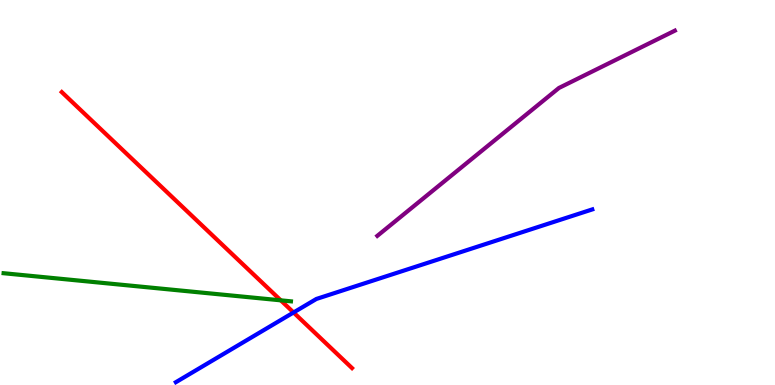[{'lines': ['blue', 'red'], 'intersections': [{'x': 3.79, 'y': 1.88}]}, {'lines': ['green', 'red'], 'intersections': [{'x': 3.62, 'y': 2.2}]}, {'lines': ['purple', 'red'], 'intersections': []}, {'lines': ['blue', 'green'], 'intersections': []}, {'lines': ['blue', 'purple'], 'intersections': []}, {'lines': ['green', 'purple'], 'intersections': []}]